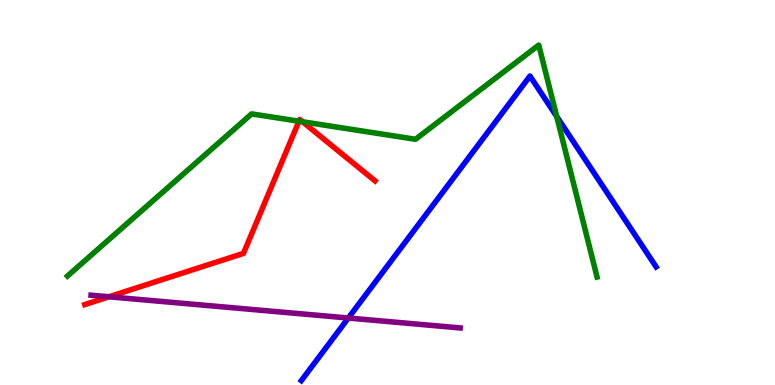[{'lines': ['blue', 'red'], 'intersections': []}, {'lines': ['green', 'red'], 'intersections': [{'x': 3.86, 'y': 6.85}, {'x': 3.9, 'y': 6.84}]}, {'lines': ['purple', 'red'], 'intersections': [{'x': 1.41, 'y': 2.29}]}, {'lines': ['blue', 'green'], 'intersections': [{'x': 7.18, 'y': 6.97}]}, {'lines': ['blue', 'purple'], 'intersections': [{'x': 4.49, 'y': 1.74}]}, {'lines': ['green', 'purple'], 'intersections': []}]